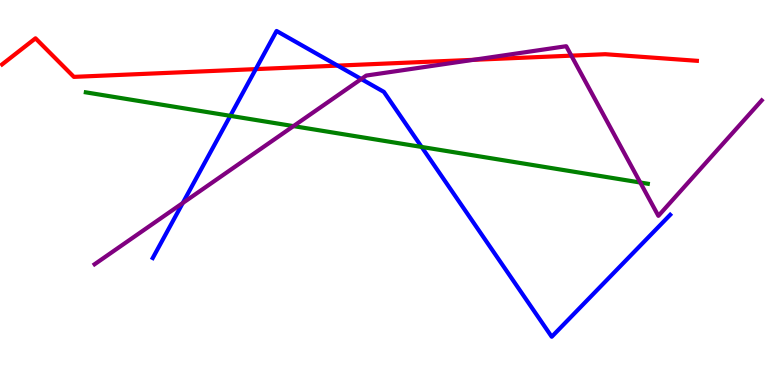[{'lines': ['blue', 'red'], 'intersections': [{'x': 3.3, 'y': 8.2}, {'x': 4.36, 'y': 8.3}]}, {'lines': ['green', 'red'], 'intersections': []}, {'lines': ['purple', 'red'], 'intersections': [{'x': 6.11, 'y': 8.45}, {'x': 7.37, 'y': 8.55}]}, {'lines': ['blue', 'green'], 'intersections': [{'x': 2.97, 'y': 6.99}, {'x': 5.44, 'y': 6.18}]}, {'lines': ['blue', 'purple'], 'intersections': [{'x': 2.36, 'y': 4.73}, {'x': 4.66, 'y': 7.95}]}, {'lines': ['green', 'purple'], 'intersections': [{'x': 3.79, 'y': 6.72}, {'x': 8.26, 'y': 5.26}]}]